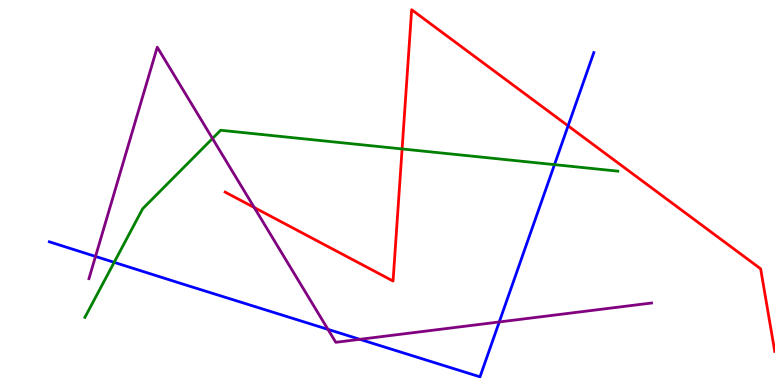[{'lines': ['blue', 'red'], 'intersections': [{'x': 7.33, 'y': 6.73}]}, {'lines': ['green', 'red'], 'intersections': [{'x': 5.19, 'y': 6.13}]}, {'lines': ['purple', 'red'], 'intersections': [{'x': 3.28, 'y': 4.61}]}, {'lines': ['blue', 'green'], 'intersections': [{'x': 1.47, 'y': 3.19}, {'x': 7.15, 'y': 5.72}]}, {'lines': ['blue', 'purple'], 'intersections': [{'x': 1.23, 'y': 3.34}, {'x': 4.23, 'y': 1.44}, {'x': 4.64, 'y': 1.19}, {'x': 6.44, 'y': 1.64}]}, {'lines': ['green', 'purple'], 'intersections': [{'x': 2.74, 'y': 6.4}]}]